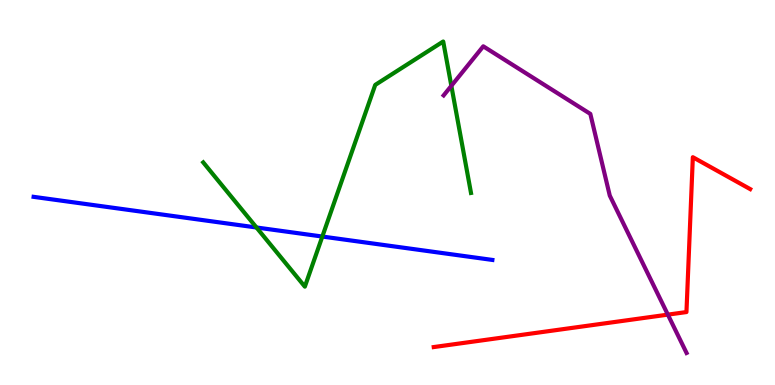[{'lines': ['blue', 'red'], 'intersections': []}, {'lines': ['green', 'red'], 'intersections': []}, {'lines': ['purple', 'red'], 'intersections': [{'x': 8.62, 'y': 1.83}]}, {'lines': ['blue', 'green'], 'intersections': [{'x': 3.31, 'y': 4.09}, {'x': 4.16, 'y': 3.86}]}, {'lines': ['blue', 'purple'], 'intersections': []}, {'lines': ['green', 'purple'], 'intersections': [{'x': 5.82, 'y': 7.77}]}]